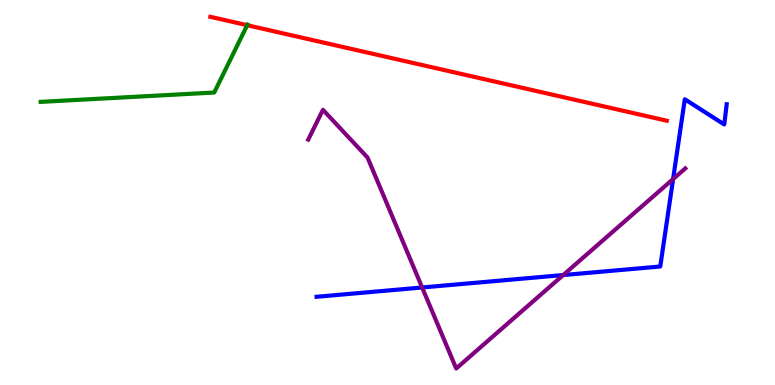[{'lines': ['blue', 'red'], 'intersections': []}, {'lines': ['green', 'red'], 'intersections': [{'x': 3.19, 'y': 9.35}]}, {'lines': ['purple', 'red'], 'intersections': []}, {'lines': ['blue', 'green'], 'intersections': []}, {'lines': ['blue', 'purple'], 'intersections': [{'x': 5.45, 'y': 2.53}, {'x': 7.27, 'y': 2.86}, {'x': 8.69, 'y': 5.35}]}, {'lines': ['green', 'purple'], 'intersections': []}]